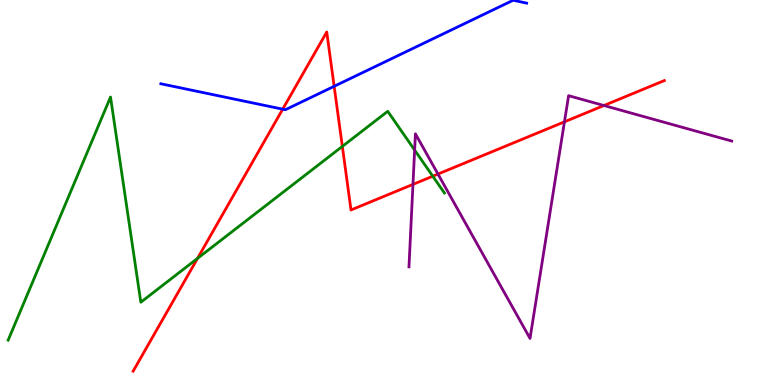[{'lines': ['blue', 'red'], 'intersections': [{'x': 3.65, 'y': 7.16}, {'x': 4.31, 'y': 7.76}]}, {'lines': ['green', 'red'], 'intersections': [{'x': 2.55, 'y': 3.29}, {'x': 4.42, 'y': 6.2}, {'x': 5.58, 'y': 5.42}]}, {'lines': ['purple', 'red'], 'intersections': [{'x': 5.33, 'y': 5.21}, {'x': 5.65, 'y': 5.48}, {'x': 7.28, 'y': 6.84}, {'x': 7.79, 'y': 7.26}]}, {'lines': ['blue', 'green'], 'intersections': []}, {'lines': ['blue', 'purple'], 'intersections': []}, {'lines': ['green', 'purple'], 'intersections': [{'x': 5.35, 'y': 6.1}]}]